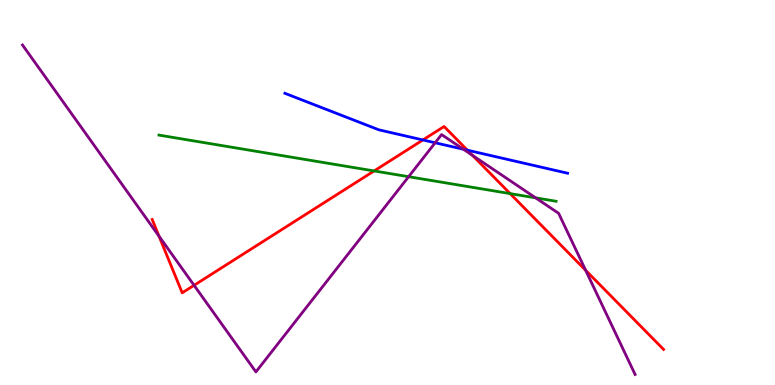[{'lines': ['blue', 'red'], 'intersections': [{'x': 5.46, 'y': 6.36}, {'x': 6.03, 'y': 6.1}]}, {'lines': ['green', 'red'], 'intersections': [{'x': 4.83, 'y': 5.56}, {'x': 6.58, 'y': 4.97}]}, {'lines': ['purple', 'red'], 'intersections': [{'x': 2.05, 'y': 3.86}, {'x': 2.5, 'y': 2.59}, {'x': 6.1, 'y': 5.96}, {'x': 7.56, 'y': 2.98}]}, {'lines': ['blue', 'green'], 'intersections': []}, {'lines': ['blue', 'purple'], 'intersections': [{'x': 5.61, 'y': 6.29}, {'x': 5.98, 'y': 6.12}]}, {'lines': ['green', 'purple'], 'intersections': [{'x': 5.27, 'y': 5.41}, {'x': 6.91, 'y': 4.86}]}]